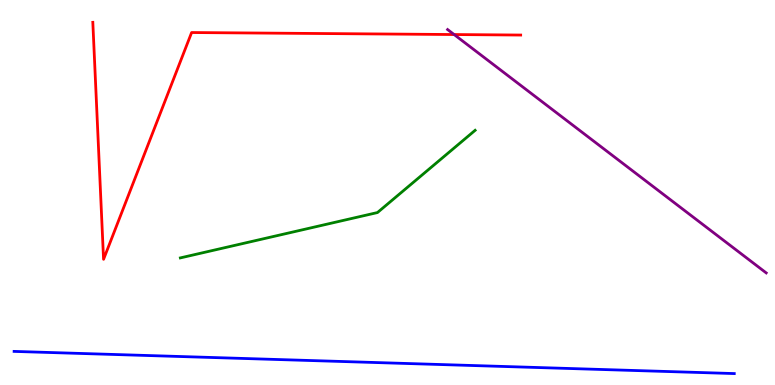[{'lines': ['blue', 'red'], 'intersections': []}, {'lines': ['green', 'red'], 'intersections': []}, {'lines': ['purple', 'red'], 'intersections': [{'x': 5.86, 'y': 9.1}]}, {'lines': ['blue', 'green'], 'intersections': []}, {'lines': ['blue', 'purple'], 'intersections': []}, {'lines': ['green', 'purple'], 'intersections': []}]